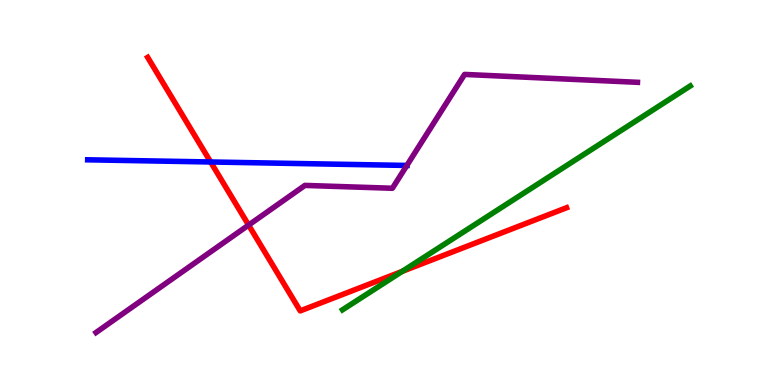[{'lines': ['blue', 'red'], 'intersections': [{'x': 2.72, 'y': 5.79}]}, {'lines': ['green', 'red'], 'intersections': [{'x': 5.19, 'y': 2.95}]}, {'lines': ['purple', 'red'], 'intersections': [{'x': 3.21, 'y': 4.15}]}, {'lines': ['blue', 'green'], 'intersections': []}, {'lines': ['blue', 'purple'], 'intersections': [{'x': 5.25, 'y': 5.7}]}, {'lines': ['green', 'purple'], 'intersections': []}]